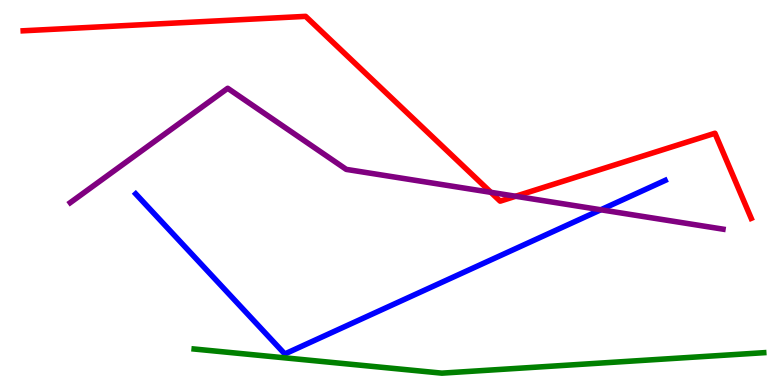[{'lines': ['blue', 'red'], 'intersections': []}, {'lines': ['green', 'red'], 'intersections': []}, {'lines': ['purple', 'red'], 'intersections': [{'x': 6.33, 'y': 5.0}, {'x': 6.65, 'y': 4.9}]}, {'lines': ['blue', 'green'], 'intersections': []}, {'lines': ['blue', 'purple'], 'intersections': [{'x': 7.75, 'y': 4.55}]}, {'lines': ['green', 'purple'], 'intersections': []}]